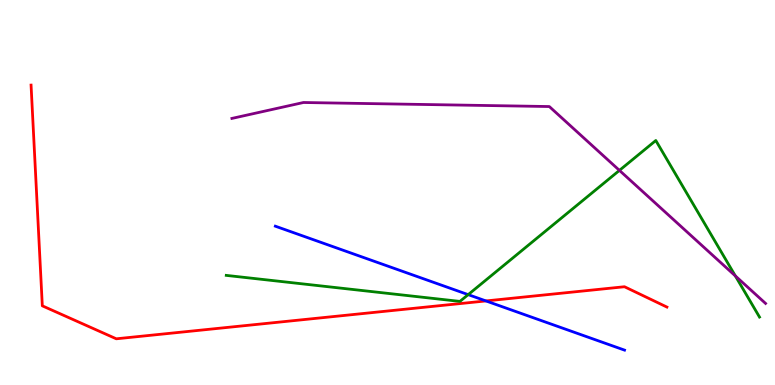[{'lines': ['blue', 'red'], 'intersections': [{'x': 6.27, 'y': 2.18}]}, {'lines': ['green', 'red'], 'intersections': []}, {'lines': ['purple', 'red'], 'intersections': []}, {'lines': ['blue', 'green'], 'intersections': [{'x': 6.04, 'y': 2.35}]}, {'lines': ['blue', 'purple'], 'intersections': []}, {'lines': ['green', 'purple'], 'intersections': [{'x': 7.99, 'y': 5.57}, {'x': 9.49, 'y': 2.83}]}]